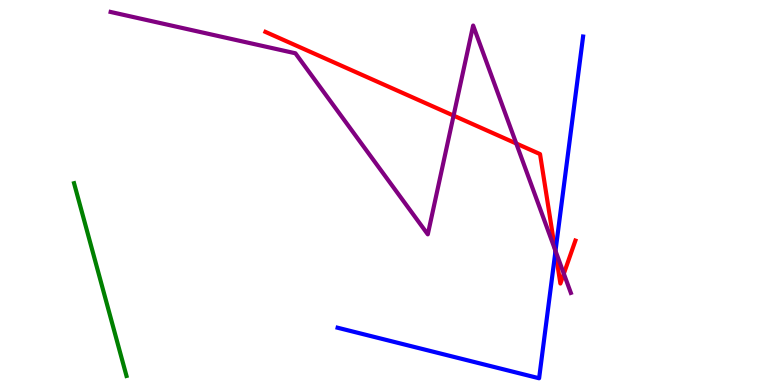[{'lines': ['blue', 'red'], 'intersections': [{'x': 7.17, 'y': 3.46}]}, {'lines': ['green', 'red'], 'intersections': []}, {'lines': ['purple', 'red'], 'intersections': [{'x': 5.85, 'y': 7.0}, {'x': 6.66, 'y': 6.27}, {'x': 7.16, 'y': 3.51}, {'x': 7.28, 'y': 2.89}]}, {'lines': ['blue', 'green'], 'intersections': []}, {'lines': ['blue', 'purple'], 'intersections': [{'x': 7.17, 'y': 3.48}]}, {'lines': ['green', 'purple'], 'intersections': []}]